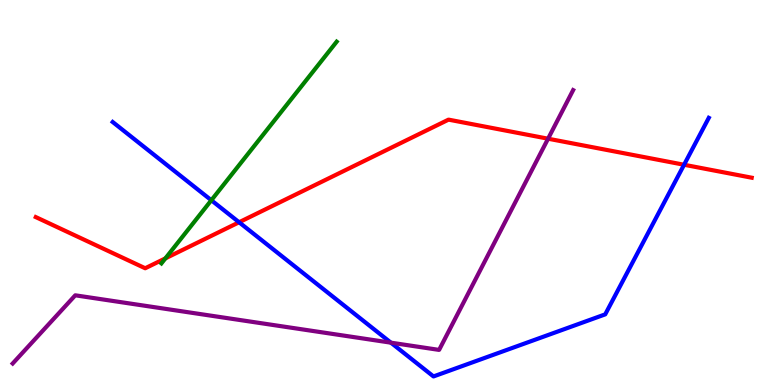[{'lines': ['blue', 'red'], 'intersections': [{'x': 3.09, 'y': 4.23}, {'x': 8.83, 'y': 5.72}]}, {'lines': ['green', 'red'], 'intersections': [{'x': 2.13, 'y': 3.29}]}, {'lines': ['purple', 'red'], 'intersections': [{'x': 7.07, 'y': 6.4}]}, {'lines': ['blue', 'green'], 'intersections': [{'x': 2.73, 'y': 4.8}]}, {'lines': ['blue', 'purple'], 'intersections': [{'x': 5.04, 'y': 1.1}]}, {'lines': ['green', 'purple'], 'intersections': []}]